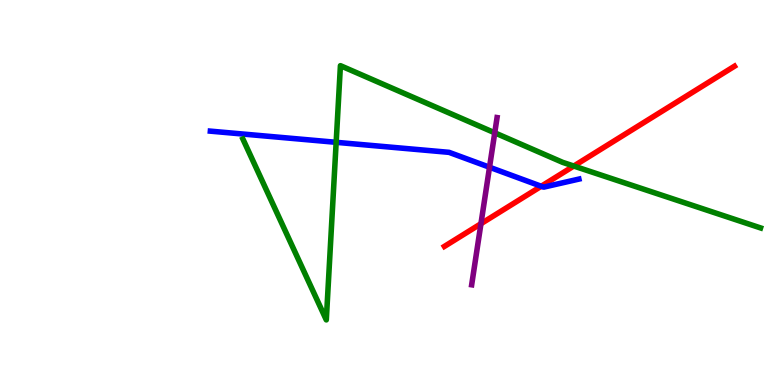[{'lines': ['blue', 'red'], 'intersections': [{'x': 6.98, 'y': 5.16}]}, {'lines': ['green', 'red'], 'intersections': [{'x': 7.4, 'y': 5.69}]}, {'lines': ['purple', 'red'], 'intersections': [{'x': 6.21, 'y': 4.19}]}, {'lines': ['blue', 'green'], 'intersections': [{'x': 4.34, 'y': 6.3}]}, {'lines': ['blue', 'purple'], 'intersections': [{'x': 6.32, 'y': 5.66}]}, {'lines': ['green', 'purple'], 'intersections': [{'x': 6.38, 'y': 6.55}]}]